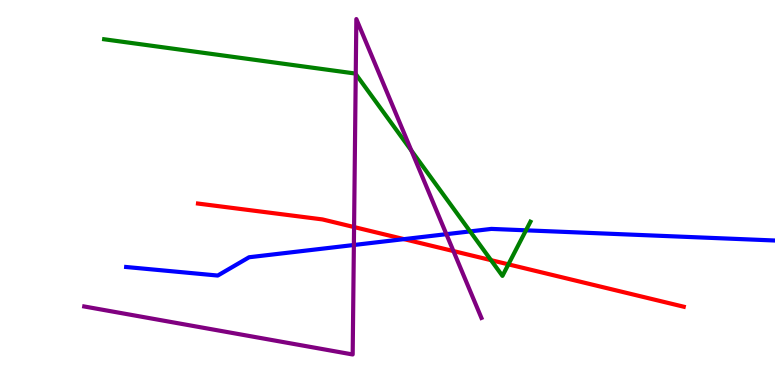[{'lines': ['blue', 'red'], 'intersections': [{'x': 5.21, 'y': 3.79}]}, {'lines': ['green', 'red'], 'intersections': [{'x': 6.34, 'y': 3.24}, {'x': 6.56, 'y': 3.13}]}, {'lines': ['purple', 'red'], 'intersections': [{'x': 4.57, 'y': 4.1}, {'x': 5.85, 'y': 3.48}]}, {'lines': ['blue', 'green'], 'intersections': [{'x': 6.07, 'y': 3.99}, {'x': 6.79, 'y': 4.02}]}, {'lines': ['blue', 'purple'], 'intersections': [{'x': 4.57, 'y': 3.64}, {'x': 5.76, 'y': 3.92}]}, {'lines': ['green', 'purple'], 'intersections': [{'x': 4.59, 'y': 8.08}, {'x': 5.31, 'y': 6.09}]}]